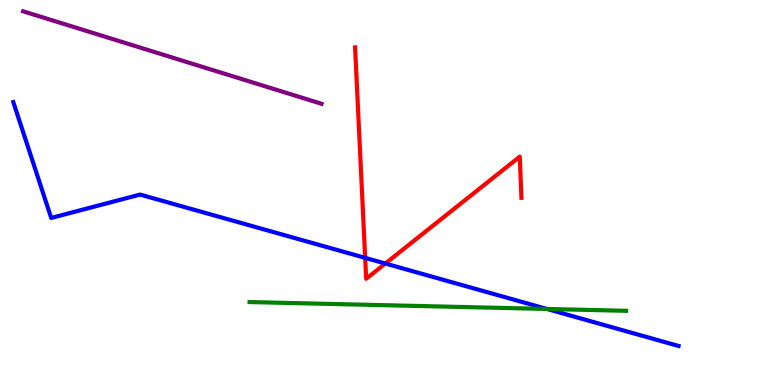[{'lines': ['blue', 'red'], 'intersections': [{'x': 4.71, 'y': 3.3}, {'x': 4.97, 'y': 3.16}]}, {'lines': ['green', 'red'], 'intersections': []}, {'lines': ['purple', 'red'], 'intersections': []}, {'lines': ['blue', 'green'], 'intersections': [{'x': 7.06, 'y': 1.97}]}, {'lines': ['blue', 'purple'], 'intersections': []}, {'lines': ['green', 'purple'], 'intersections': []}]